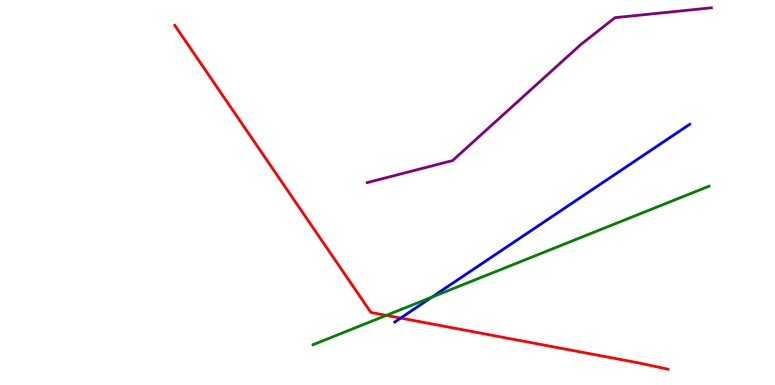[{'lines': ['blue', 'red'], 'intersections': [{'x': 5.17, 'y': 1.74}]}, {'lines': ['green', 'red'], 'intersections': [{'x': 4.99, 'y': 1.81}]}, {'lines': ['purple', 'red'], 'intersections': []}, {'lines': ['blue', 'green'], 'intersections': [{'x': 5.57, 'y': 2.28}]}, {'lines': ['blue', 'purple'], 'intersections': []}, {'lines': ['green', 'purple'], 'intersections': []}]